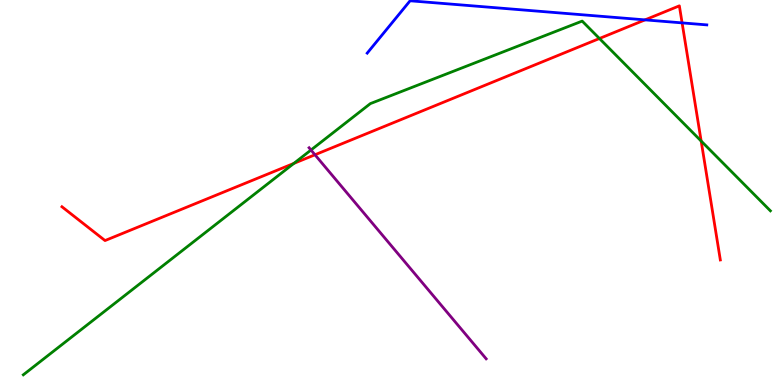[{'lines': ['blue', 'red'], 'intersections': [{'x': 8.32, 'y': 9.48}, {'x': 8.8, 'y': 9.41}]}, {'lines': ['green', 'red'], 'intersections': [{'x': 3.79, 'y': 5.76}, {'x': 7.73, 'y': 9.0}, {'x': 9.05, 'y': 6.34}]}, {'lines': ['purple', 'red'], 'intersections': [{'x': 4.06, 'y': 5.98}]}, {'lines': ['blue', 'green'], 'intersections': []}, {'lines': ['blue', 'purple'], 'intersections': []}, {'lines': ['green', 'purple'], 'intersections': [{'x': 4.01, 'y': 6.1}]}]